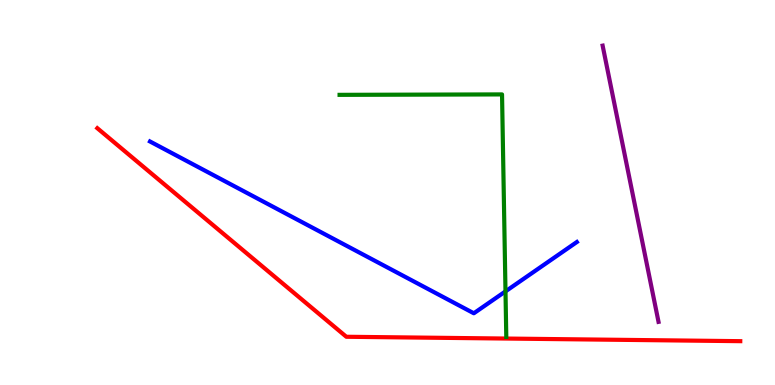[{'lines': ['blue', 'red'], 'intersections': []}, {'lines': ['green', 'red'], 'intersections': []}, {'lines': ['purple', 'red'], 'intersections': []}, {'lines': ['blue', 'green'], 'intersections': [{'x': 6.52, 'y': 2.43}]}, {'lines': ['blue', 'purple'], 'intersections': []}, {'lines': ['green', 'purple'], 'intersections': []}]